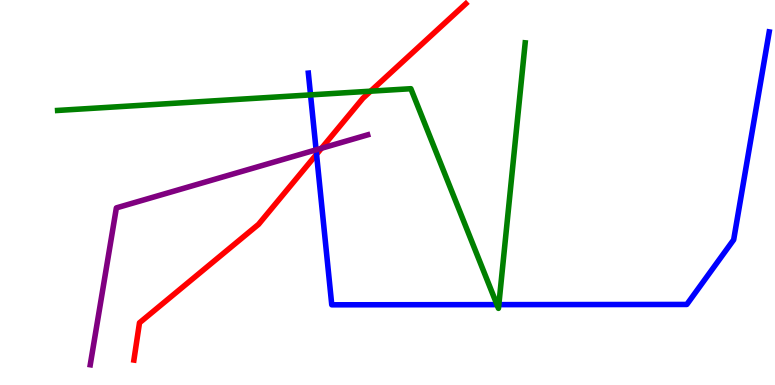[{'lines': ['blue', 'red'], 'intersections': [{'x': 4.08, 'y': 5.99}]}, {'lines': ['green', 'red'], 'intersections': [{'x': 4.78, 'y': 7.63}]}, {'lines': ['purple', 'red'], 'intersections': [{'x': 4.15, 'y': 6.15}]}, {'lines': ['blue', 'green'], 'intersections': [{'x': 4.01, 'y': 7.54}, {'x': 6.41, 'y': 2.09}, {'x': 6.44, 'y': 2.09}]}, {'lines': ['blue', 'purple'], 'intersections': [{'x': 4.08, 'y': 6.11}]}, {'lines': ['green', 'purple'], 'intersections': []}]